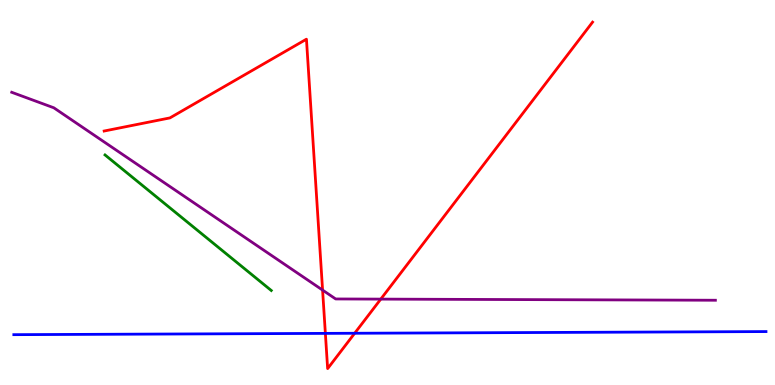[{'lines': ['blue', 'red'], 'intersections': [{'x': 4.2, 'y': 1.34}, {'x': 4.58, 'y': 1.34}]}, {'lines': ['green', 'red'], 'intersections': []}, {'lines': ['purple', 'red'], 'intersections': [{'x': 4.16, 'y': 2.47}, {'x': 4.91, 'y': 2.23}]}, {'lines': ['blue', 'green'], 'intersections': []}, {'lines': ['blue', 'purple'], 'intersections': []}, {'lines': ['green', 'purple'], 'intersections': []}]